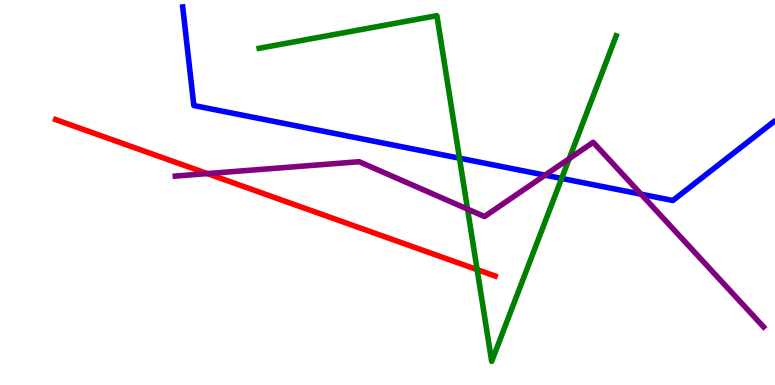[{'lines': ['blue', 'red'], 'intersections': []}, {'lines': ['green', 'red'], 'intersections': [{'x': 6.16, 'y': 3.0}]}, {'lines': ['purple', 'red'], 'intersections': [{'x': 2.68, 'y': 5.49}]}, {'lines': ['blue', 'green'], 'intersections': [{'x': 5.93, 'y': 5.89}, {'x': 7.25, 'y': 5.37}]}, {'lines': ['blue', 'purple'], 'intersections': [{'x': 7.03, 'y': 5.45}, {'x': 8.27, 'y': 4.96}]}, {'lines': ['green', 'purple'], 'intersections': [{'x': 6.03, 'y': 4.57}, {'x': 7.34, 'y': 5.88}]}]